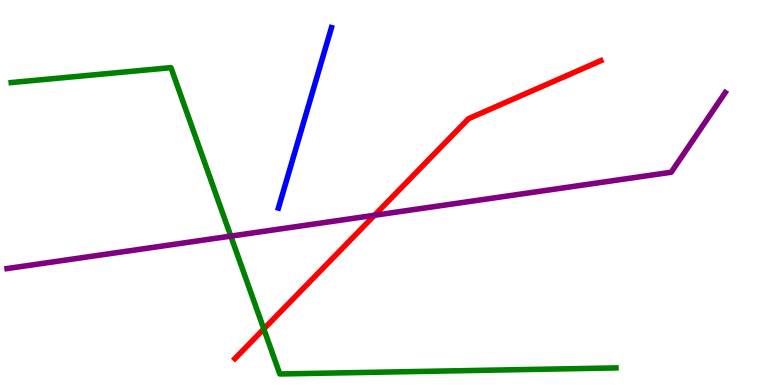[{'lines': ['blue', 'red'], 'intersections': []}, {'lines': ['green', 'red'], 'intersections': [{'x': 3.4, 'y': 1.46}]}, {'lines': ['purple', 'red'], 'intersections': [{'x': 4.83, 'y': 4.41}]}, {'lines': ['blue', 'green'], 'intersections': []}, {'lines': ['blue', 'purple'], 'intersections': []}, {'lines': ['green', 'purple'], 'intersections': [{'x': 2.98, 'y': 3.87}]}]